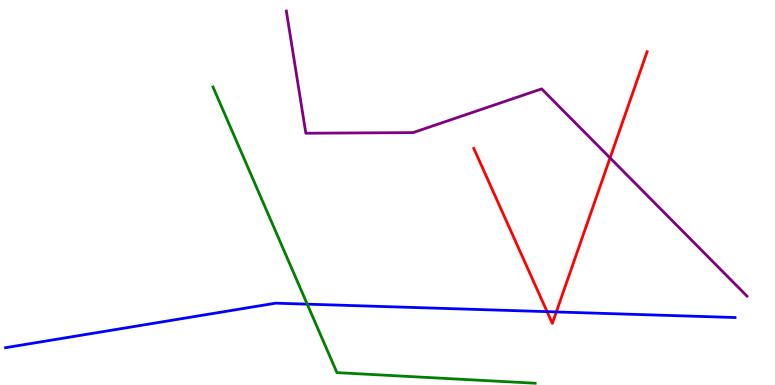[{'lines': ['blue', 'red'], 'intersections': [{'x': 7.06, 'y': 1.91}, {'x': 7.18, 'y': 1.9}]}, {'lines': ['green', 'red'], 'intersections': []}, {'lines': ['purple', 'red'], 'intersections': [{'x': 7.87, 'y': 5.9}]}, {'lines': ['blue', 'green'], 'intersections': [{'x': 3.96, 'y': 2.1}]}, {'lines': ['blue', 'purple'], 'intersections': []}, {'lines': ['green', 'purple'], 'intersections': []}]